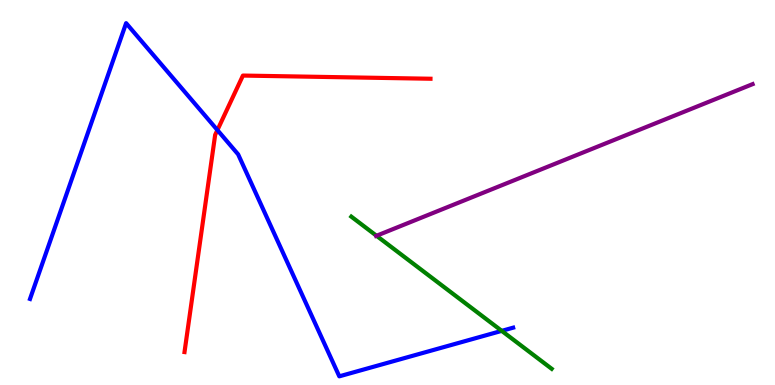[{'lines': ['blue', 'red'], 'intersections': [{'x': 2.81, 'y': 6.62}]}, {'lines': ['green', 'red'], 'intersections': []}, {'lines': ['purple', 'red'], 'intersections': []}, {'lines': ['blue', 'green'], 'intersections': [{'x': 6.47, 'y': 1.41}]}, {'lines': ['blue', 'purple'], 'intersections': []}, {'lines': ['green', 'purple'], 'intersections': [{'x': 4.86, 'y': 3.88}]}]